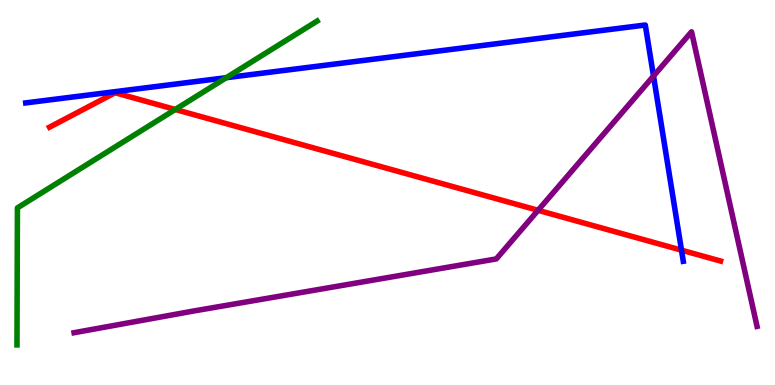[{'lines': ['blue', 'red'], 'intersections': [{'x': 8.79, 'y': 3.5}]}, {'lines': ['green', 'red'], 'intersections': [{'x': 2.26, 'y': 7.16}]}, {'lines': ['purple', 'red'], 'intersections': [{'x': 6.94, 'y': 4.54}]}, {'lines': ['blue', 'green'], 'intersections': [{'x': 2.92, 'y': 7.98}]}, {'lines': ['blue', 'purple'], 'intersections': [{'x': 8.43, 'y': 8.03}]}, {'lines': ['green', 'purple'], 'intersections': []}]